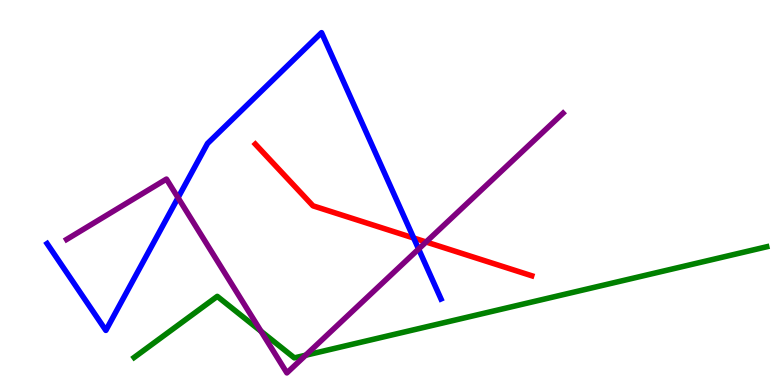[{'lines': ['blue', 'red'], 'intersections': [{'x': 5.34, 'y': 3.82}]}, {'lines': ['green', 'red'], 'intersections': []}, {'lines': ['purple', 'red'], 'intersections': [{'x': 5.5, 'y': 3.71}]}, {'lines': ['blue', 'green'], 'intersections': []}, {'lines': ['blue', 'purple'], 'intersections': [{'x': 2.3, 'y': 4.86}, {'x': 5.4, 'y': 3.53}]}, {'lines': ['green', 'purple'], 'intersections': [{'x': 3.37, 'y': 1.4}, {'x': 3.94, 'y': 0.773}]}]